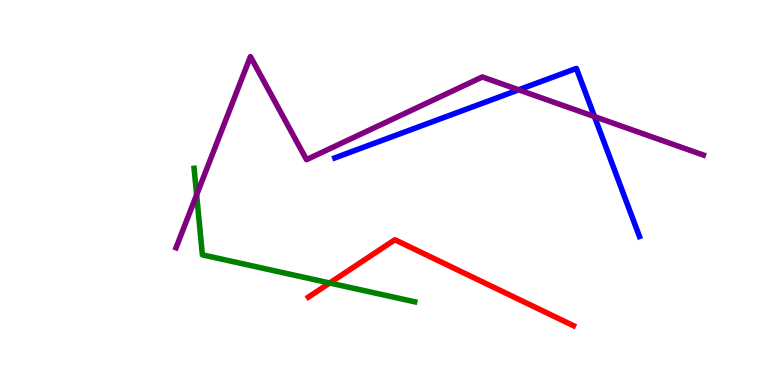[{'lines': ['blue', 'red'], 'intersections': []}, {'lines': ['green', 'red'], 'intersections': [{'x': 4.25, 'y': 2.65}]}, {'lines': ['purple', 'red'], 'intersections': []}, {'lines': ['blue', 'green'], 'intersections': []}, {'lines': ['blue', 'purple'], 'intersections': [{'x': 6.69, 'y': 7.67}, {'x': 7.67, 'y': 6.97}]}, {'lines': ['green', 'purple'], 'intersections': [{'x': 2.54, 'y': 4.94}]}]